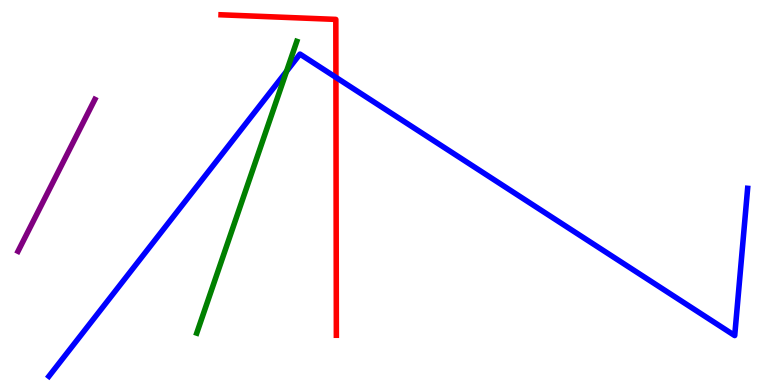[{'lines': ['blue', 'red'], 'intersections': [{'x': 4.33, 'y': 7.99}]}, {'lines': ['green', 'red'], 'intersections': []}, {'lines': ['purple', 'red'], 'intersections': []}, {'lines': ['blue', 'green'], 'intersections': [{'x': 3.7, 'y': 8.15}]}, {'lines': ['blue', 'purple'], 'intersections': []}, {'lines': ['green', 'purple'], 'intersections': []}]